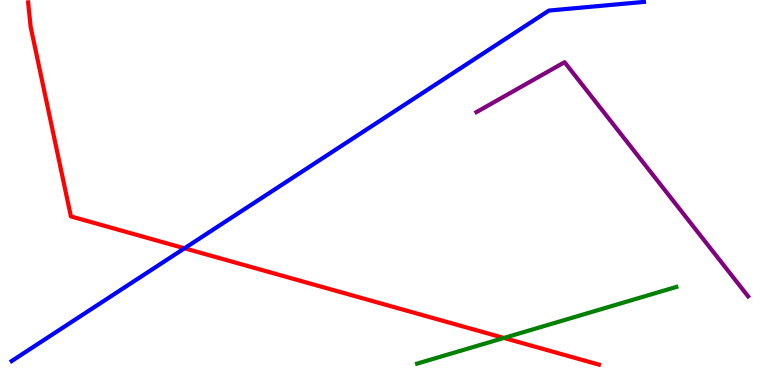[{'lines': ['blue', 'red'], 'intersections': [{'x': 2.38, 'y': 3.55}]}, {'lines': ['green', 'red'], 'intersections': [{'x': 6.5, 'y': 1.22}]}, {'lines': ['purple', 'red'], 'intersections': []}, {'lines': ['blue', 'green'], 'intersections': []}, {'lines': ['blue', 'purple'], 'intersections': []}, {'lines': ['green', 'purple'], 'intersections': []}]